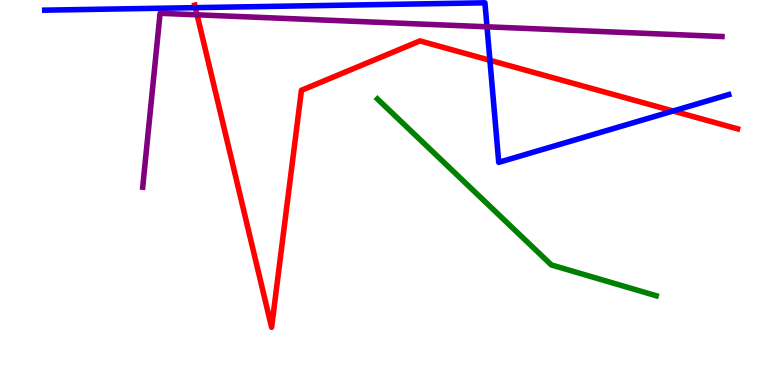[{'lines': ['blue', 'red'], 'intersections': [{'x': 2.52, 'y': 9.8}, {'x': 6.32, 'y': 8.43}, {'x': 8.69, 'y': 7.12}]}, {'lines': ['green', 'red'], 'intersections': []}, {'lines': ['purple', 'red'], 'intersections': [{'x': 2.54, 'y': 9.62}]}, {'lines': ['blue', 'green'], 'intersections': []}, {'lines': ['blue', 'purple'], 'intersections': [{'x': 6.28, 'y': 9.3}]}, {'lines': ['green', 'purple'], 'intersections': []}]